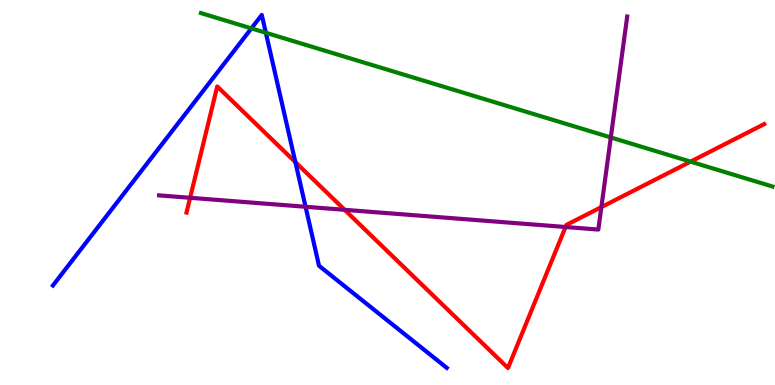[{'lines': ['blue', 'red'], 'intersections': [{'x': 3.81, 'y': 5.79}]}, {'lines': ['green', 'red'], 'intersections': [{'x': 8.91, 'y': 5.8}]}, {'lines': ['purple', 'red'], 'intersections': [{'x': 2.45, 'y': 4.86}, {'x': 4.45, 'y': 4.55}, {'x': 7.3, 'y': 4.1}, {'x': 7.76, 'y': 4.62}]}, {'lines': ['blue', 'green'], 'intersections': [{'x': 3.24, 'y': 9.26}, {'x': 3.43, 'y': 9.15}]}, {'lines': ['blue', 'purple'], 'intersections': [{'x': 3.94, 'y': 4.63}]}, {'lines': ['green', 'purple'], 'intersections': [{'x': 7.88, 'y': 6.43}]}]